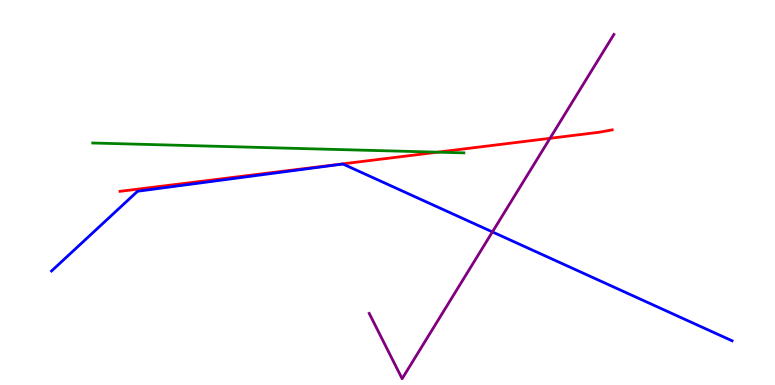[{'lines': ['blue', 'red'], 'intersections': []}, {'lines': ['green', 'red'], 'intersections': [{'x': 5.65, 'y': 6.05}]}, {'lines': ['purple', 'red'], 'intersections': [{'x': 7.1, 'y': 6.41}]}, {'lines': ['blue', 'green'], 'intersections': []}, {'lines': ['blue', 'purple'], 'intersections': [{'x': 6.35, 'y': 3.98}]}, {'lines': ['green', 'purple'], 'intersections': []}]